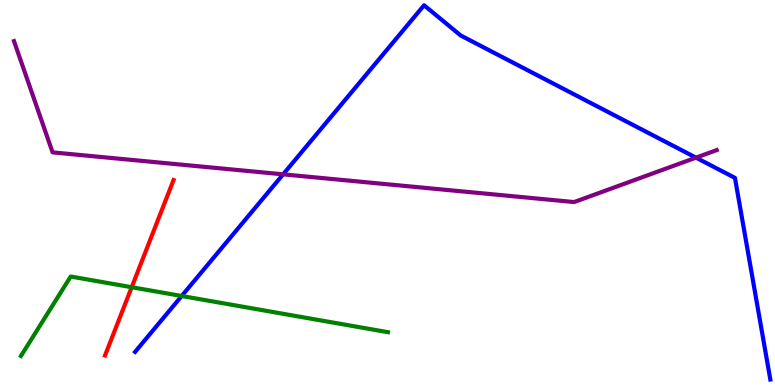[{'lines': ['blue', 'red'], 'intersections': []}, {'lines': ['green', 'red'], 'intersections': [{'x': 1.7, 'y': 2.54}]}, {'lines': ['purple', 'red'], 'intersections': []}, {'lines': ['blue', 'green'], 'intersections': [{'x': 2.34, 'y': 2.31}]}, {'lines': ['blue', 'purple'], 'intersections': [{'x': 3.65, 'y': 5.47}, {'x': 8.98, 'y': 5.91}]}, {'lines': ['green', 'purple'], 'intersections': []}]